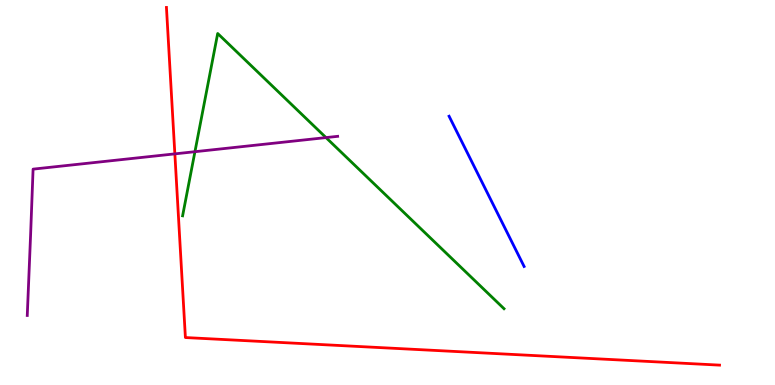[{'lines': ['blue', 'red'], 'intersections': []}, {'lines': ['green', 'red'], 'intersections': []}, {'lines': ['purple', 'red'], 'intersections': [{'x': 2.26, 'y': 6.0}]}, {'lines': ['blue', 'green'], 'intersections': []}, {'lines': ['blue', 'purple'], 'intersections': []}, {'lines': ['green', 'purple'], 'intersections': [{'x': 2.52, 'y': 6.06}, {'x': 4.21, 'y': 6.43}]}]